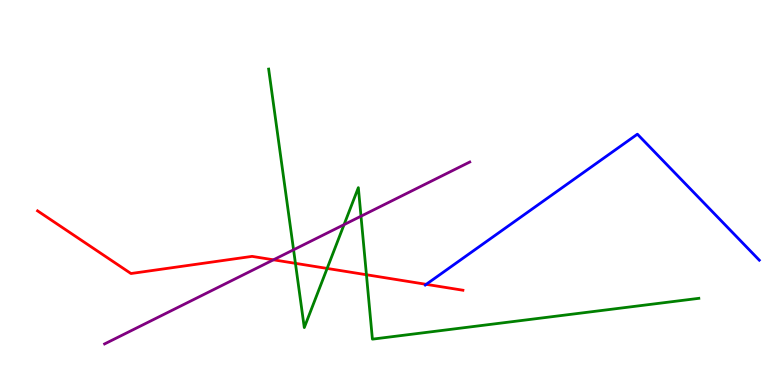[{'lines': ['blue', 'red'], 'intersections': [{'x': 5.5, 'y': 2.61}]}, {'lines': ['green', 'red'], 'intersections': [{'x': 3.81, 'y': 3.16}, {'x': 4.22, 'y': 3.03}, {'x': 4.73, 'y': 2.86}]}, {'lines': ['purple', 'red'], 'intersections': [{'x': 3.53, 'y': 3.25}]}, {'lines': ['blue', 'green'], 'intersections': []}, {'lines': ['blue', 'purple'], 'intersections': []}, {'lines': ['green', 'purple'], 'intersections': [{'x': 3.79, 'y': 3.51}, {'x': 4.44, 'y': 4.17}, {'x': 4.66, 'y': 4.38}]}]